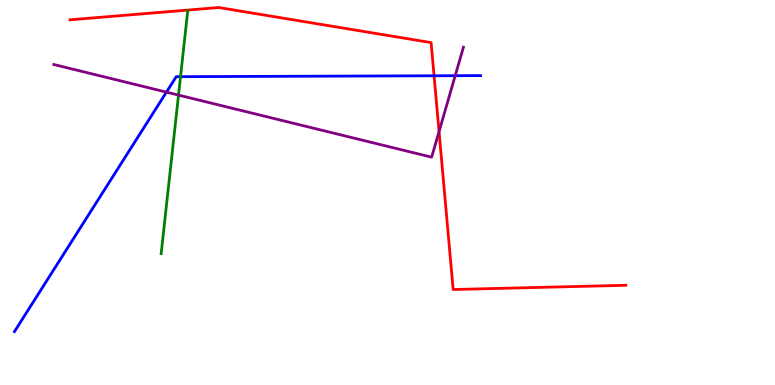[{'lines': ['blue', 'red'], 'intersections': [{'x': 5.6, 'y': 8.03}]}, {'lines': ['green', 'red'], 'intersections': []}, {'lines': ['purple', 'red'], 'intersections': [{'x': 5.67, 'y': 6.58}]}, {'lines': ['blue', 'green'], 'intersections': [{'x': 2.33, 'y': 8.01}]}, {'lines': ['blue', 'purple'], 'intersections': [{'x': 2.15, 'y': 7.61}, {'x': 5.87, 'y': 8.03}]}, {'lines': ['green', 'purple'], 'intersections': [{'x': 2.3, 'y': 7.53}]}]